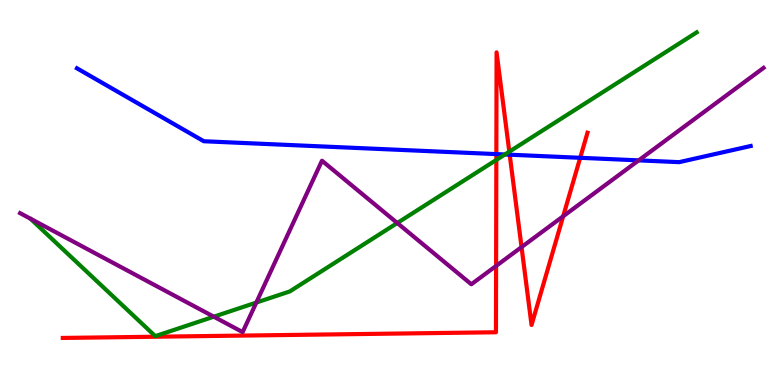[{'lines': ['blue', 'red'], 'intersections': [{'x': 6.4, 'y': 6.0}, {'x': 6.58, 'y': 5.98}, {'x': 7.49, 'y': 5.9}]}, {'lines': ['green', 'red'], 'intersections': [{'x': 6.4, 'y': 5.85}, {'x': 6.57, 'y': 6.06}]}, {'lines': ['purple', 'red'], 'intersections': [{'x': 6.4, 'y': 3.09}, {'x': 6.73, 'y': 3.58}, {'x': 7.27, 'y': 4.38}]}, {'lines': ['blue', 'green'], 'intersections': [{'x': 6.51, 'y': 5.99}]}, {'lines': ['blue', 'purple'], 'intersections': [{'x': 8.24, 'y': 5.83}]}, {'lines': ['green', 'purple'], 'intersections': [{'x': 2.76, 'y': 1.77}, {'x': 3.31, 'y': 2.14}, {'x': 5.13, 'y': 4.21}]}]